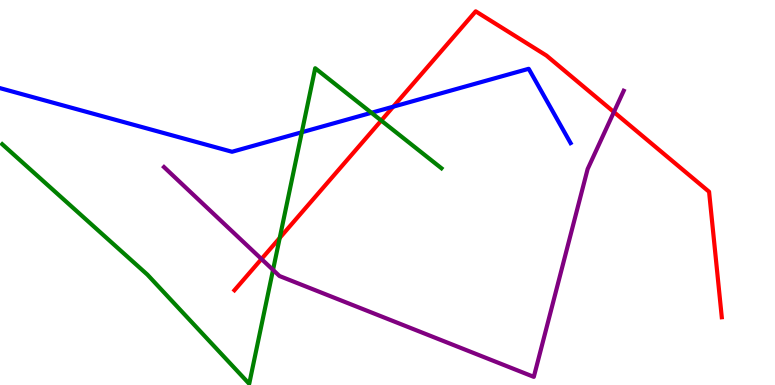[{'lines': ['blue', 'red'], 'intersections': [{'x': 5.07, 'y': 7.23}]}, {'lines': ['green', 'red'], 'intersections': [{'x': 3.61, 'y': 3.82}, {'x': 4.92, 'y': 6.87}]}, {'lines': ['purple', 'red'], 'intersections': [{'x': 3.37, 'y': 3.27}, {'x': 7.92, 'y': 7.09}]}, {'lines': ['blue', 'green'], 'intersections': [{'x': 3.89, 'y': 6.56}, {'x': 4.79, 'y': 7.07}]}, {'lines': ['blue', 'purple'], 'intersections': []}, {'lines': ['green', 'purple'], 'intersections': [{'x': 3.52, 'y': 2.99}]}]